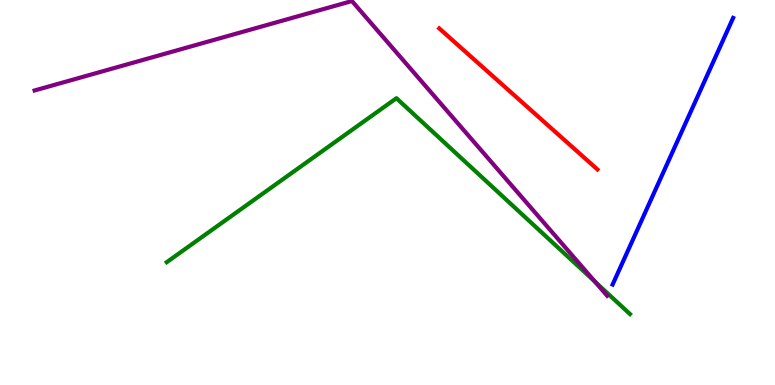[{'lines': ['blue', 'red'], 'intersections': []}, {'lines': ['green', 'red'], 'intersections': []}, {'lines': ['purple', 'red'], 'intersections': []}, {'lines': ['blue', 'green'], 'intersections': []}, {'lines': ['blue', 'purple'], 'intersections': []}, {'lines': ['green', 'purple'], 'intersections': [{'x': 7.68, 'y': 2.68}]}]